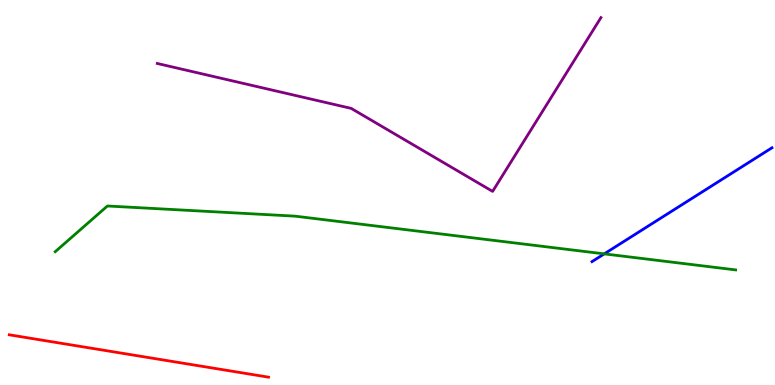[{'lines': ['blue', 'red'], 'intersections': []}, {'lines': ['green', 'red'], 'intersections': []}, {'lines': ['purple', 'red'], 'intersections': []}, {'lines': ['blue', 'green'], 'intersections': [{'x': 7.8, 'y': 3.41}]}, {'lines': ['blue', 'purple'], 'intersections': []}, {'lines': ['green', 'purple'], 'intersections': []}]